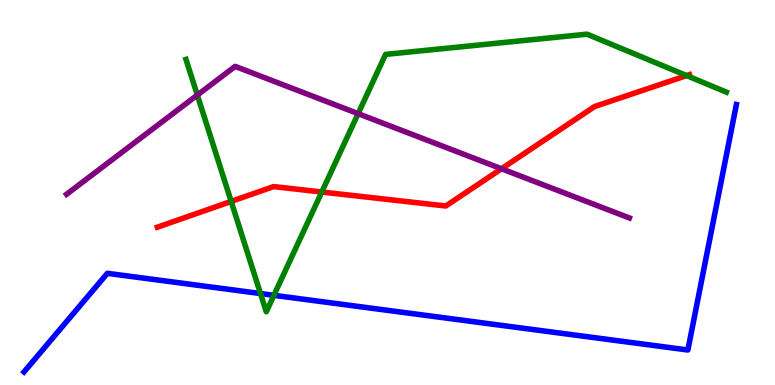[{'lines': ['blue', 'red'], 'intersections': []}, {'lines': ['green', 'red'], 'intersections': [{'x': 2.98, 'y': 4.77}, {'x': 4.15, 'y': 5.01}, {'x': 8.86, 'y': 8.04}]}, {'lines': ['purple', 'red'], 'intersections': [{'x': 6.47, 'y': 5.62}]}, {'lines': ['blue', 'green'], 'intersections': [{'x': 3.36, 'y': 2.38}, {'x': 3.53, 'y': 2.33}]}, {'lines': ['blue', 'purple'], 'intersections': []}, {'lines': ['green', 'purple'], 'intersections': [{'x': 2.55, 'y': 7.53}, {'x': 4.62, 'y': 7.05}]}]